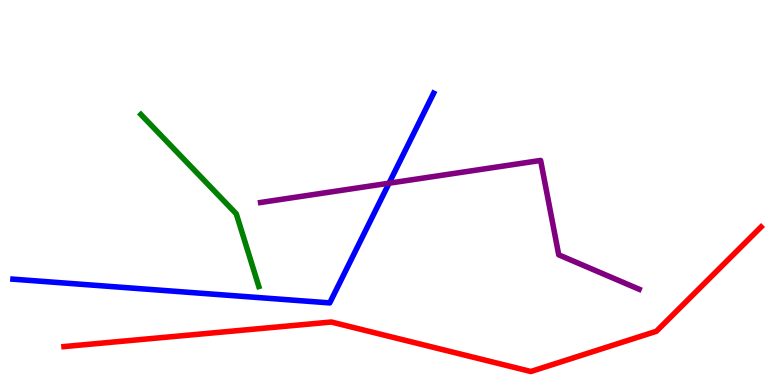[{'lines': ['blue', 'red'], 'intersections': []}, {'lines': ['green', 'red'], 'intersections': []}, {'lines': ['purple', 'red'], 'intersections': []}, {'lines': ['blue', 'green'], 'intersections': []}, {'lines': ['blue', 'purple'], 'intersections': [{'x': 5.02, 'y': 5.24}]}, {'lines': ['green', 'purple'], 'intersections': []}]